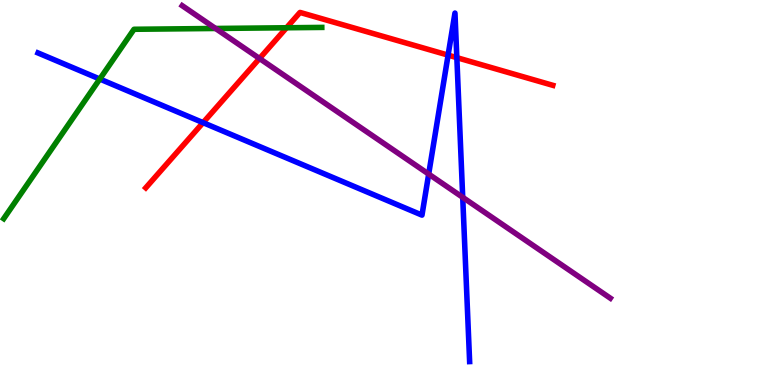[{'lines': ['blue', 'red'], 'intersections': [{'x': 2.62, 'y': 6.81}, {'x': 5.78, 'y': 8.57}, {'x': 5.89, 'y': 8.5}]}, {'lines': ['green', 'red'], 'intersections': [{'x': 3.7, 'y': 9.28}]}, {'lines': ['purple', 'red'], 'intersections': [{'x': 3.35, 'y': 8.48}]}, {'lines': ['blue', 'green'], 'intersections': [{'x': 1.29, 'y': 7.95}]}, {'lines': ['blue', 'purple'], 'intersections': [{'x': 5.53, 'y': 5.48}, {'x': 5.97, 'y': 4.87}]}, {'lines': ['green', 'purple'], 'intersections': [{'x': 2.78, 'y': 9.26}]}]